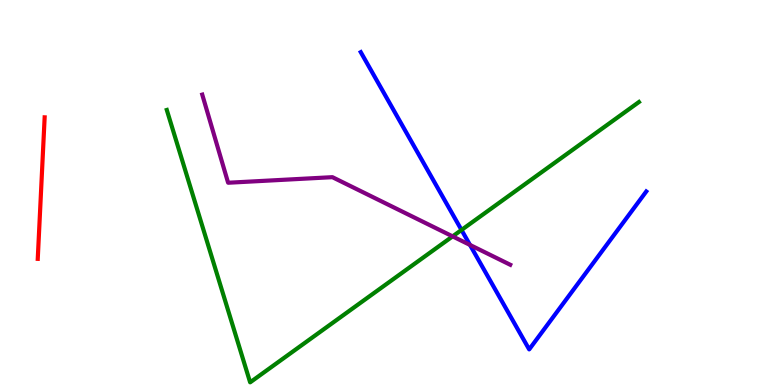[{'lines': ['blue', 'red'], 'intersections': []}, {'lines': ['green', 'red'], 'intersections': []}, {'lines': ['purple', 'red'], 'intersections': []}, {'lines': ['blue', 'green'], 'intersections': [{'x': 5.95, 'y': 4.03}]}, {'lines': ['blue', 'purple'], 'intersections': [{'x': 6.06, 'y': 3.64}]}, {'lines': ['green', 'purple'], 'intersections': [{'x': 5.84, 'y': 3.86}]}]